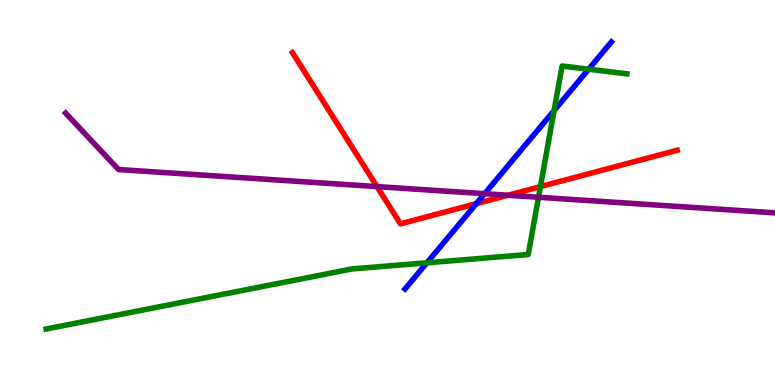[{'lines': ['blue', 'red'], 'intersections': [{'x': 6.15, 'y': 4.71}]}, {'lines': ['green', 'red'], 'intersections': [{'x': 6.97, 'y': 5.15}]}, {'lines': ['purple', 'red'], 'intersections': [{'x': 4.86, 'y': 5.15}, {'x': 6.55, 'y': 4.93}]}, {'lines': ['blue', 'green'], 'intersections': [{'x': 5.51, 'y': 3.17}, {'x': 7.15, 'y': 7.13}, {'x': 7.6, 'y': 8.2}]}, {'lines': ['blue', 'purple'], 'intersections': [{'x': 6.25, 'y': 4.97}]}, {'lines': ['green', 'purple'], 'intersections': [{'x': 6.95, 'y': 4.88}]}]